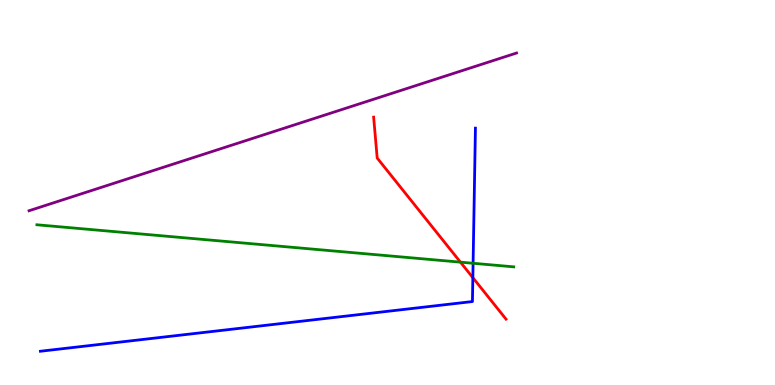[{'lines': ['blue', 'red'], 'intersections': [{'x': 6.1, 'y': 2.79}]}, {'lines': ['green', 'red'], 'intersections': [{'x': 5.94, 'y': 3.19}]}, {'lines': ['purple', 'red'], 'intersections': []}, {'lines': ['blue', 'green'], 'intersections': [{'x': 6.1, 'y': 3.16}]}, {'lines': ['blue', 'purple'], 'intersections': []}, {'lines': ['green', 'purple'], 'intersections': []}]